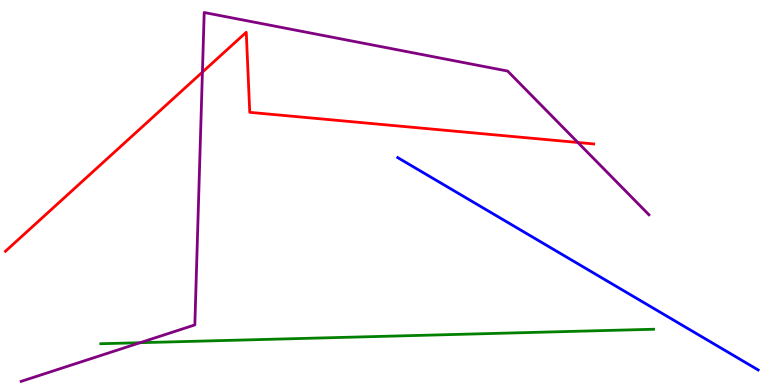[{'lines': ['blue', 'red'], 'intersections': []}, {'lines': ['green', 'red'], 'intersections': []}, {'lines': ['purple', 'red'], 'intersections': [{'x': 2.61, 'y': 8.13}, {'x': 7.46, 'y': 6.3}]}, {'lines': ['blue', 'green'], 'intersections': []}, {'lines': ['blue', 'purple'], 'intersections': []}, {'lines': ['green', 'purple'], 'intersections': [{'x': 1.81, 'y': 1.1}]}]